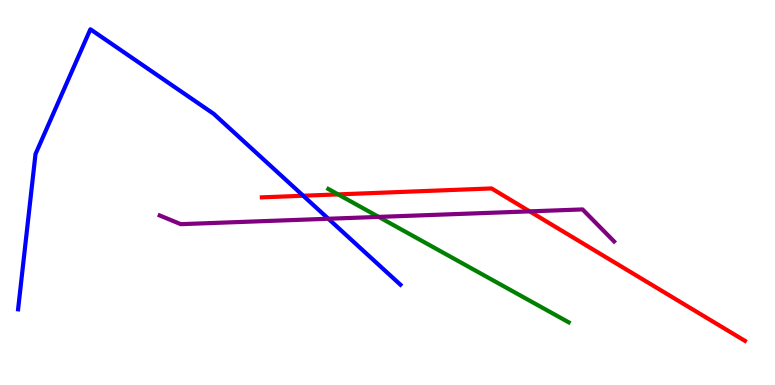[{'lines': ['blue', 'red'], 'intersections': [{'x': 3.91, 'y': 4.92}]}, {'lines': ['green', 'red'], 'intersections': [{'x': 4.36, 'y': 4.95}]}, {'lines': ['purple', 'red'], 'intersections': [{'x': 6.83, 'y': 4.51}]}, {'lines': ['blue', 'green'], 'intersections': []}, {'lines': ['blue', 'purple'], 'intersections': [{'x': 4.24, 'y': 4.32}]}, {'lines': ['green', 'purple'], 'intersections': [{'x': 4.89, 'y': 4.37}]}]